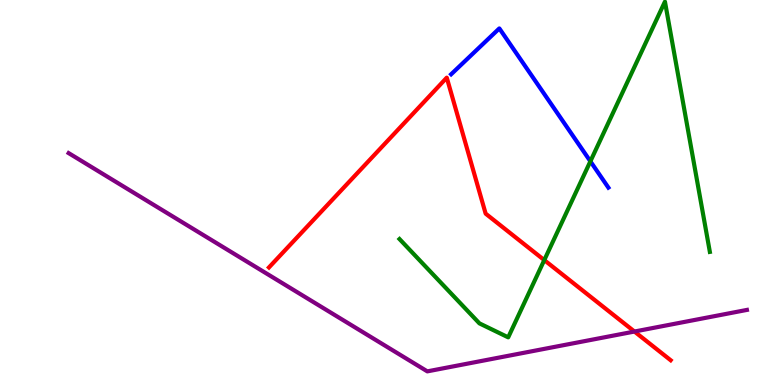[{'lines': ['blue', 'red'], 'intersections': []}, {'lines': ['green', 'red'], 'intersections': [{'x': 7.02, 'y': 3.24}]}, {'lines': ['purple', 'red'], 'intersections': [{'x': 8.19, 'y': 1.39}]}, {'lines': ['blue', 'green'], 'intersections': [{'x': 7.62, 'y': 5.81}]}, {'lines': ['blue', 'purple'], 'intersections': []}, {'lines': ['green', 'purple'], 'intersections': []}]